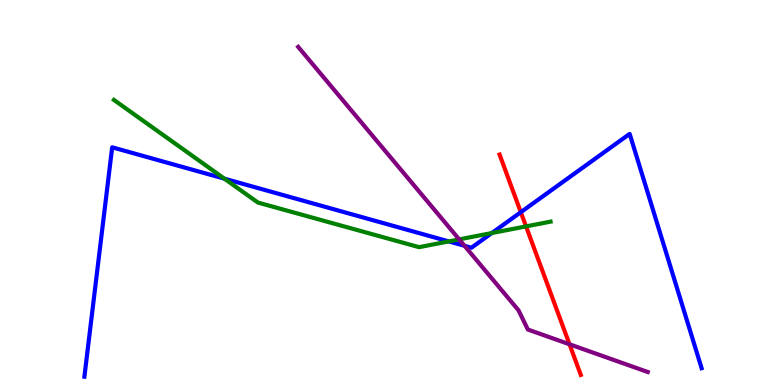[{'lines': ['blue', 'red'], 'intersections': [{'x': 6.72, 'y': 4.49}]}, {'lines': ['green', 'red'], 'intersections': [{'x': 6.79, 'y': 4.12}]}, {'lines': ['purple', 'red'], 'intersections': [{'x': 7.35, 'y': 1.06}]}, {'lines': ['blue', 'green'], 'intersections': [{'x': 2.9, 'y': 5.36}, {'x': 5.79, 'y': 3.73}, {'x': 6.35, 'y': 3.95}]}, {'lines': ['blue', 'purple'], 'intersections': [{'x': 5.99, 'y': 3.62}]}, {'lines': ['green', 'purple'], 'intersections': [{'x': 5.92, 'y': 3.78}]}]